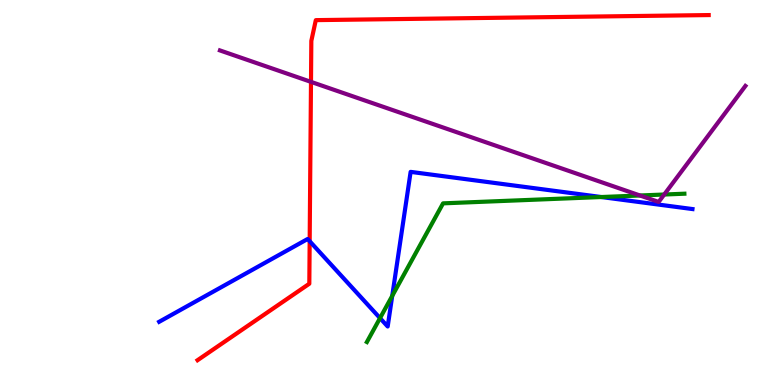[{'lines': ['blue', 'red'], 'intersections': [{'x': 4.0, 'y': 3.73}]}, {'lines': ['green', 'red'], 'intersections': []}, {'lines': ['purple', 'red'], 'intersections': [{'x': 4.01, 'y': 7.87}]}, {'lines': ['blue', 'green'], 'intersections': [{'x': 4.9, 'y': 1.74}, {'x': 5.06, 'y': 2.31}, {'x': 7.76, 'y': 4.88}]}, {'lines': ['blue', 'purple'], 'intersections': []}, {'lines': ['green', 'purple'], 'intersections': [{'x': 8.26, 'y': 4.92}, {'x': 8.57, 'y': 4.95}]}]